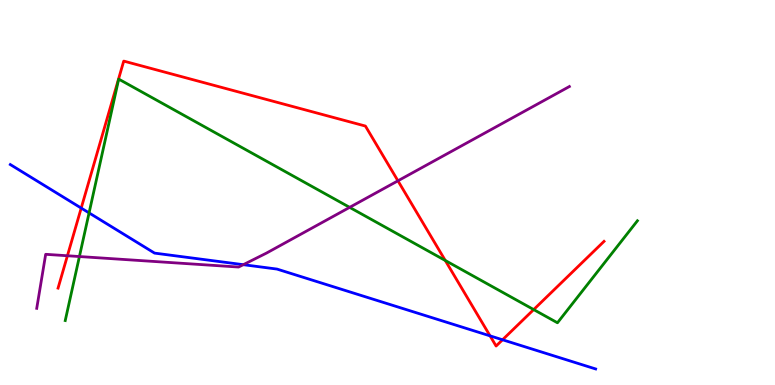[{'lines': ['blue', 'red'], 'intersections': [{'x': 1.05, 'y': 4.6}, {'x': 6.32, 'y': 1.28}, {'x': 6.48, 'y': 1.17}]}, {'lines': ['green', 'red'], 'intersections': [{'x': 5.75, 'y': 3.23}, {'x': 6.89, 'y': 1.96}]}, {'lines': ['purple', 'red'], 'intersections': [{'x': 0.87, 'y': 3.36}, {'x': 5.13, 'y': 5.3}]}, {'lines': ['blue', 'green'], 'intersections': [{'x': 1.15, 'y': 4.47}]}, {'lines': ['blue', 'purple'], 'intersections': [{'x': 3.14, 'y': 3.13}]}, {'lines': ['green', 'purple'], 'intersections': [{'x': 1.02, 'y': 3.34}, {'x': 4.51, 'y': 4.61}]}]